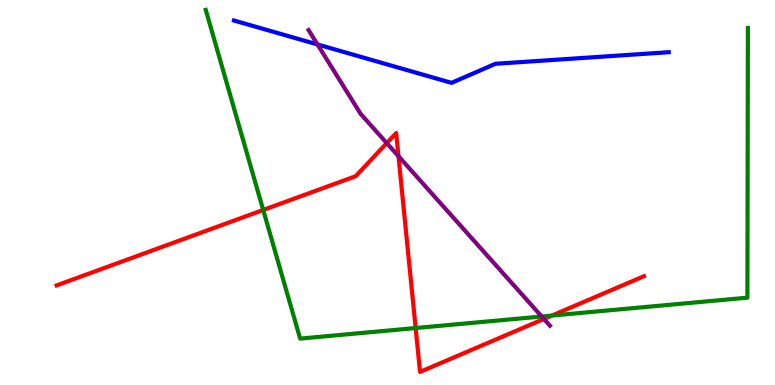[{'lines': ['blue', 'red'], 'intersections': []}, {'lines': ['green', 'red'], 'intersections': [{'x': 3.4, 'y': 4.55}, {'x': 5.36, 'y': 1.48}, {'x': 7.12, 'y': 1.8}]}, {'lines': ['purple', 'red'], 'intersections': [{'x': 4.99, 'y': 6.28}, {'x': 5.14, 'y': 5.94}, {'x': 7.02, 'y': 1.71}]}, {'lines': ['blue', 'green'], 'intersections': []}, {'lines': ['blue', 'purple'], 'intersections': [{'x': 4.1, 'y': 8.85}]}, {'lines': ['green', 'purple'], 'intersections': [{'x': 6.99, 'y': 1.78}]}]